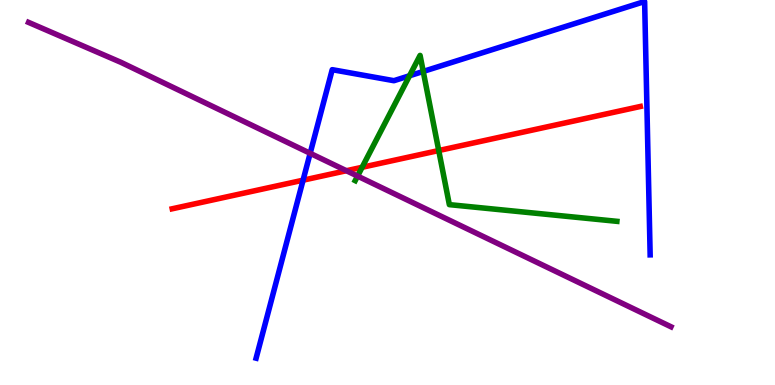[{'lines': ['blue', 'red'], 'intersections': [{'x': 3.91, 'y': 5.32}]}, {'lines': ['green', 'red'], 'intersections': [{'x': 4.67, 'y': 5.66}, {'x': 5.66, 'y': 6.09}]}, {'lines': ['purple', 'red'], 'intersections': [{'x': 4.47, 'y': 5.57}]}, {'lines': ['blue', 'green'], 'intersections': [{'x': 5.28, 'y': 8.03}, {'x': 5.46, 'y': 8.14}]}, {'lines': ['blue', 'purple'], 'intersections': [{'x': 4.0, 'y': 6.02}]}, {'lines': ['green', 'purple'], 'intersections': [{'x': 4.61, 'y': 5.43}]}]